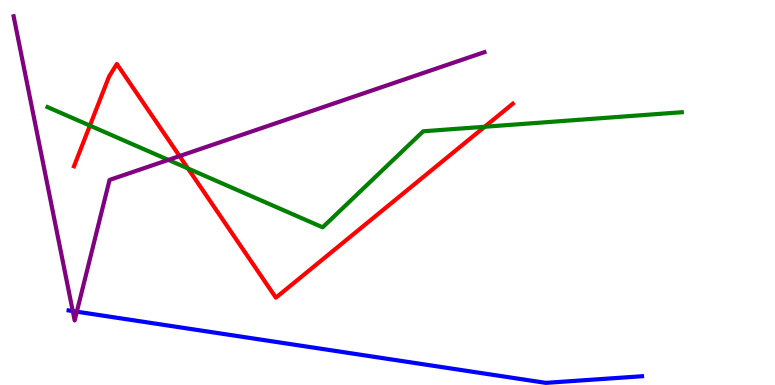[{'lines': ['blue', 'red'], 'intersections': []}, {'lines': ['green', 'red'], 'intersections': [{'x': 1.16, 'y': 6.74}, {'x': 2.43, 'y': 5.62}, {'x': 6.25, 'y': 6.71}]}, {'lines': ['purple', 'red'], 'intersections': [{'x': 2.32, 'y': 5.95}]}, {'lines': ['blue', 'green'], 'intersections': []}, {'lines': ['blue', 'purple'], 'intersections': [{'x': 0.939, 'y': 1.92}, {'x': 0.992, 'y': 1.9}]}, {'lines': ['green', 'purple'], 'intersections': [{'x': 2.17, 'y': 5.85}]}]